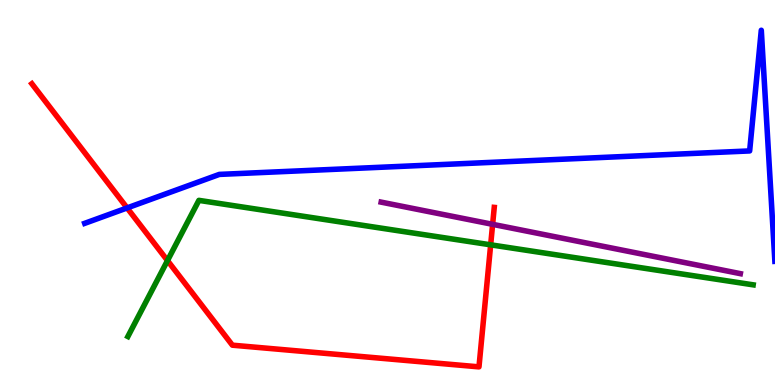[{'lines': ['blue', 'red'], 'intersections': [{'x': 1.64, 'y': 4.6}]}, {'lines': ['green', 'red'], 'intersections': [{'x': 2.16, 'y': 3.23}, {'x': 6.33, 'y': 3.64}]}, {'lines': ['purple', 'red'], 'intersections': [{'x': 6.36, 'y': 4.17}]}, {'lines': ['blue', 'green'], 'intersections': []}, {'lines': ['blue', 'purple'], 'intersections': []}, {'lines': ['green', 'purple'], 'intersections': []}]